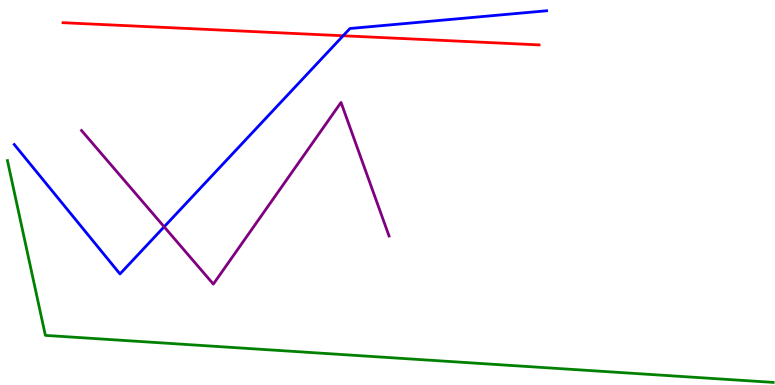[{'lines': ['blue', 'red'], 'intersections': [{'x': 4.43, 'y': 9.07}]}, {'lines': ['green', 'red'], 'intersections': []}, {'lines': ['purple', 'red'], 'intersections': []}, {'lines': ['blue', 'green'], 'intersections': []}, {'lines': ['blue', 'purple'], 'intersections': [{'x': 2.12, 'y': 4.11}]}, {'lines': ['green', 'purple'], 'intersections': []}]